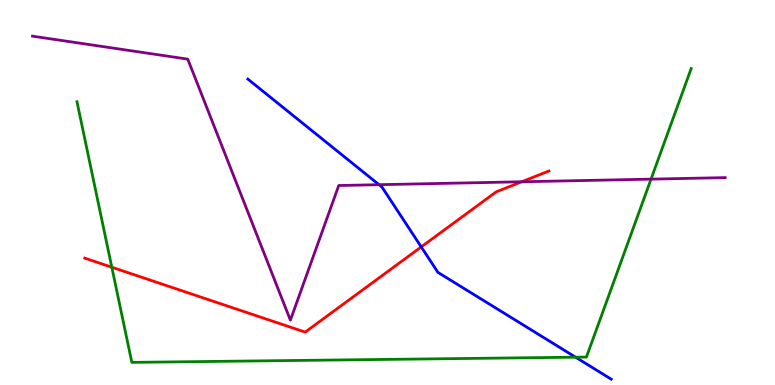[{'lines': ['blue', 'red'], 'intersections': [{'x': 5.44, 'y': 3.59}]}, {'lines': ['green', 'red'], 'intersections': [{'x': 1.44, 'y': 3.06}]}, {'lines': ['purple', 'red'], 'intersections': [{'x': 6.73, 'y': 5.28}]}, {'lines': ['blue', 'green'], 'intersections': [{'x': 7.43, 'y': 0.722}]}, {'lines': ['blue', 'purple'], 'intersections': [{'x': 4.89, 'y': 5.2}]}, {'lines': ['green', 'purple'], 'intersections': [{'x': 8.4, 'y': 5.35}]}]